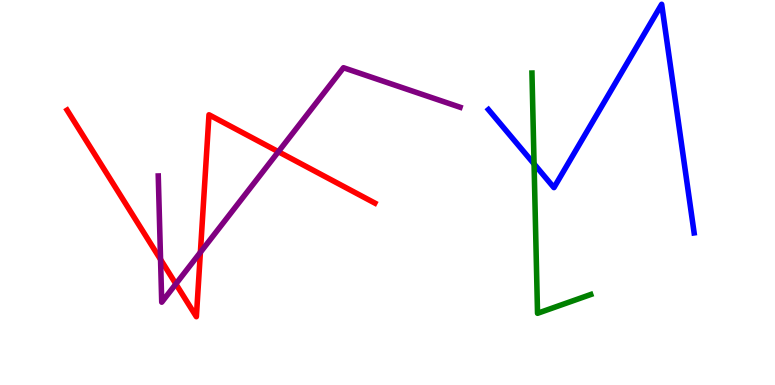[{'lines': ['blue', 'red'], 'intersections': []}, {'lines': ['green', 'red'], 'intersections': []}, {'lines': ['purple', 'red'], 'intersections': [{'x': 2.07, 'y': 3.26}, {'x': 2.27, 'y': 2.62}, {'x': 2.59, 'y': 3.45}, {'x': 3.59, 'y': 6.06}]}, {'lines': ['blue', 'green'], 'intersections': [{'x': 6.89, 'y': 5.74}]}, {'lines': ['blue', 'purple'], 'intersections': []}, {'lines': ['green', 'purple'], 'intersections': []}]